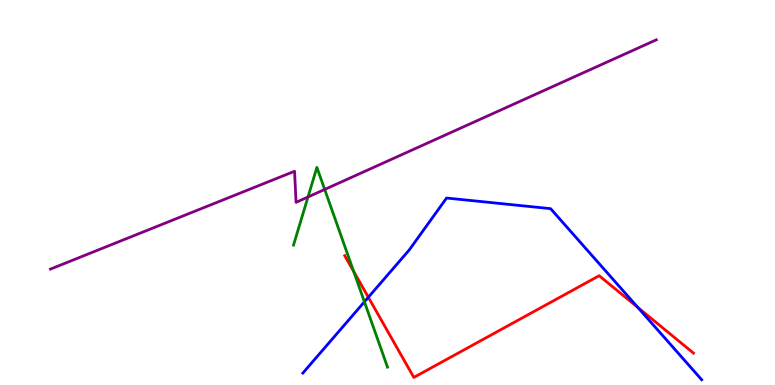[{'lines': ['blue', 'red'], 'intersections': [{'x': 4.75, 'y': 2.28}, {'x': 8.23, 'y': 2.01}]}, {'lines': ['green', 'red'], 'intersections': [{'x': 4.56, 'y': 2.95}]}, {'lines': ['purple', 'red'], 'intersections': []}, {'lines': ['blue', 'green'], 'intersections': [{'x': 4.7, 'y': 2.16}]}, {'lines': ['blue', 'purple'], 'intersections': []}, {'lines': ['green', 'purple'], 'intersections': [{'x': 3.97, 'y': 4.88}, {'x': 4.19, 'y': 5.08}]}]